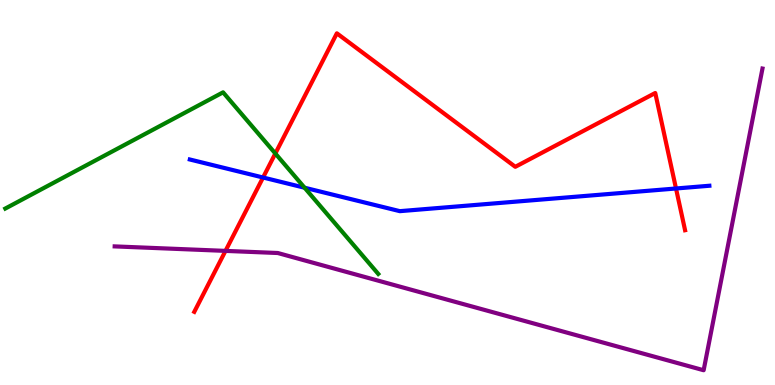[{'lines': ['blue', 'red'], 'intersections': [{'x': 3.39, 'y': 5.39}, {'x': 8.72, 'y': 5.1}]}, {'lines': ['green', 'red'], 'intersections': [{'x': 3.55, 'y': 6.01}]}, {'lines': ['purple', 'red'], 'intersections': [{'x': 2.91, 'y': 3.48}]}, {'lines': ['blue', 'green'], 'intersections': [{'x': 3.93, 'y': 5.12}]}, {'lines': ['blue', 'purple'], 'intersections': []}, {'lines': ['green', 'purple'], 'intersections': []}]